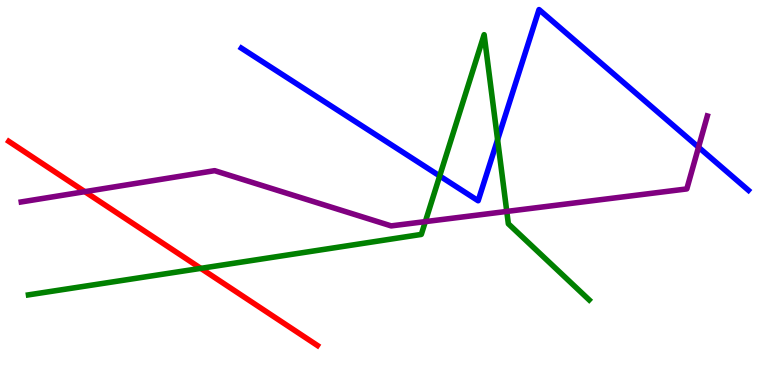[{'lines': ['blue', 'red'], 'intersections': []}, {'lines': ['green', 'red'], 'intersections': [{'x': 2.59, 'y': 3.03}]}, {'lines': ['purple', 'red'], 'intersections': [{'x': 1.09, 'y': 5.02}]}, {'lines': ['blue', 'green'], 'intersections': [{'x': 5.67, 'y': 5.43}, {'x': 6.42, 'y': 6.37}]}, {'lines': ['blue', 'purple'], 'intersections': [{'x': 9.01, 'y': 6.18}]}, {'lines': ['green', 'purple'], 'intersections': [{'x': 5.49, 'y': 4.24}, {'x': 6.54, 'y': 4.51}]}]